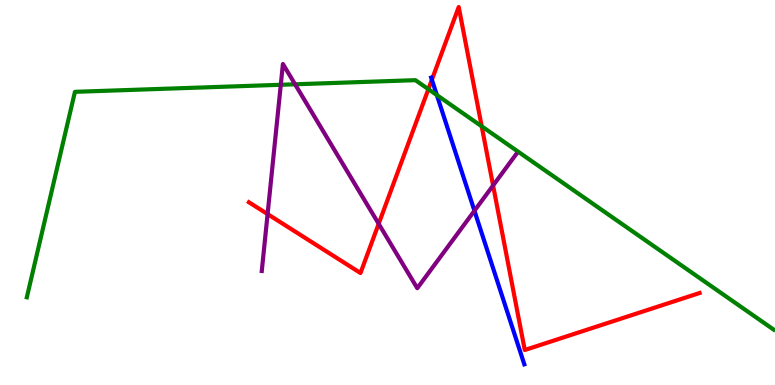[{'lines': ['blue', 'red'], 'intersections': [{'x': 5.57, 'y': 7.93}]}, {'lines': ['green', 'red'], 'intersections': [{'x': 5.53, 'y': 7.68}, {'x': 6.22, 'y': 6.72}]}, {'lines': ['purple', 'red'], 'intersections': [{'x': 3.45, 'y': 4.44}, {'x': 4.89, 'y': 4.19}, {'x': 6.36, 'y': 5.18}]}, {'lines': ['blue', 'green'], 'intersections': [{'x': 5.64, 'y': 7.53}]}, {'lines': ['blue', 'purple'], 'intersections': [{'x': 6.12, 'y': 4.53}]}, {'lines': ['green', 'purple'], 'intersections': [{'x': 3.62, 'y': 7.8}, {'x': 3.81, 'y': 7.81}]}]